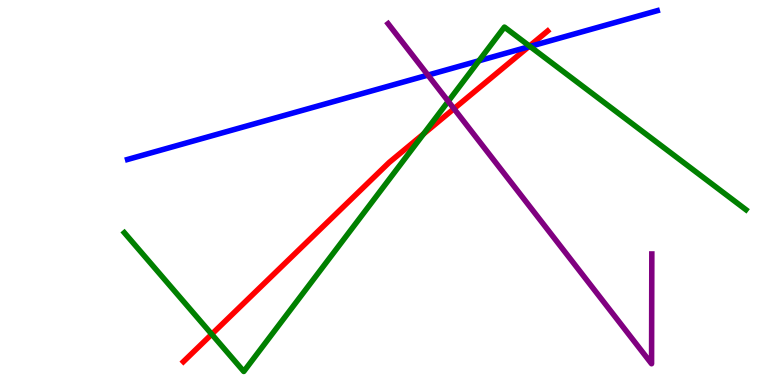[{'lines': ['blue', 'red'], 'intersections': [{'x': 6.82, 'y': 8.78}]}, {'lines': ['green', 'red'], 'intersections': [{'x': 2.73, 'y': 1.32}, {'x': 5.47, 'y': 6.52}, {'x': 6.83, 'y': 8.8}]}, {'lines': ['purple', 'red'], 'intersections': [{'x': 5.86, 'y': 7.18}]}, {'lines': ['blue', 'green'], 'intersections': [{'x': 6.18, 'y': 8.42}, {'x': 6.84, 'y': 8.79}]}, {'lines': ['blue', 'purple'], 'intersections': [{'x': 5.52, 'y': 8.05}]}, {'lines': ['green', 'purple'], 'intersections': [{'x': 5.78, 'y': 7.37}]}]